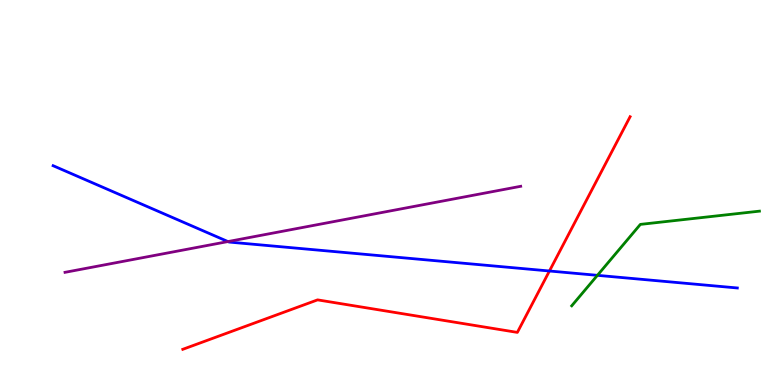[{'lines': ['blue', 'red'], 'intersections': [{'x': 7.09, 'y': 2.96}]}, {'lines': ['green', 'red'], 'intersections': []}, {'lines': ['purple', 'red'], 'intersections': []}, {'lines': ['blue', 'green'], 'intersections': [{'x': 7.71, 'y': 2.85}]}, {'lines': ['blue', 'purple'], 'intersections': [{'x': 2.94, 'y': 3.73}]}, {'lines': ['green', 'purple'], 'intersections': []}]